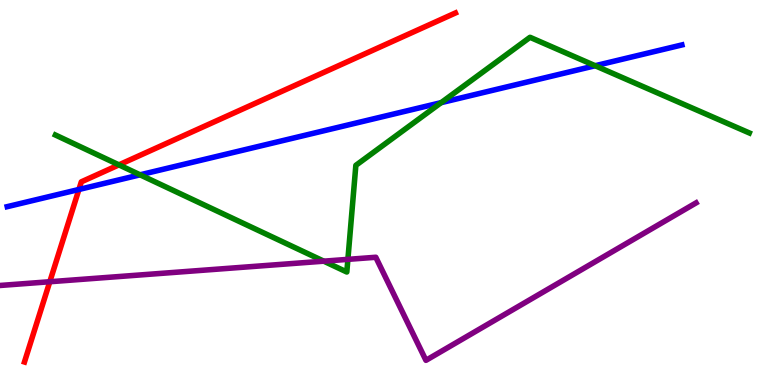[{'lines': ['blue', 'red'], 'intersections': [{'x': 1.02, 'y': 5.08}]}, {'lines': ['green', 'red'], 'intersections': [{'x': 1.53, 'y': 5.72}]}, {'lines': ['purple', 'red'], 'intersections': [{'x': 0.643, 'y': 2.68}]}, {'lines': ['blue', 'green'], 'intersections': [{'x': 1.81, 'y': 5.46}, {'x': 5.69, 'y': 7.33}, {'x': 7.68, 'y': 8.29}]}, {'lines': ['blue', 'purple'], 'intersections': []}, {'lines': ['green', 'purple'], 'intersections': [{'x': 4.18, 'y': 3.22}, {'x': 4.49, 'y': 3.26}]}]